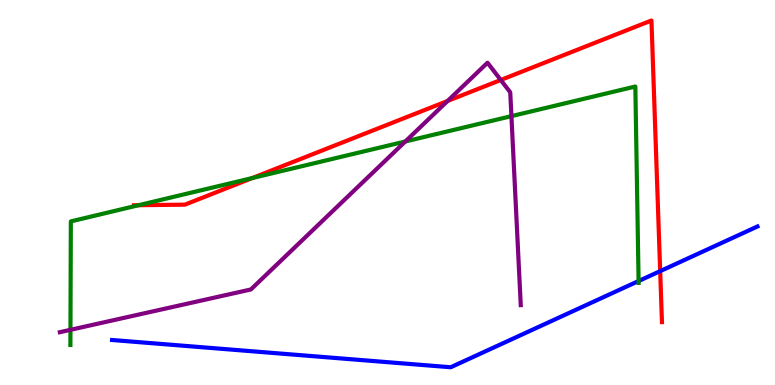[{'lines': ['blue', 'red'], 'intersections': [{'x': 8.52, 'y': 2.96}]}, {'lines': ['green', 'red'], 'intersections': [{'x': 1.79, 'y': 4.67}, {'x': 3.26, 'y': 5.38}]}, {'lines': ['purple', 'red'], 'intersections': [{'x': 5.78, 'y': 7.38}, {'x': 6.46, 'y': 7.92}]}, {'lines': ['blue', 'green'], 'intersections': [{'x': 8.24, 'y': 2.7}]}, {'lines': ['blue', 'purple'], 'intersections': []}, {'lines': ['green', 'purple'], 'intersections': [{'x': 0.909, 'y': 1.43}, {'x': 5.23, 'y': 6.33}, {'x': 6.6, 'y': 6.98}]}]